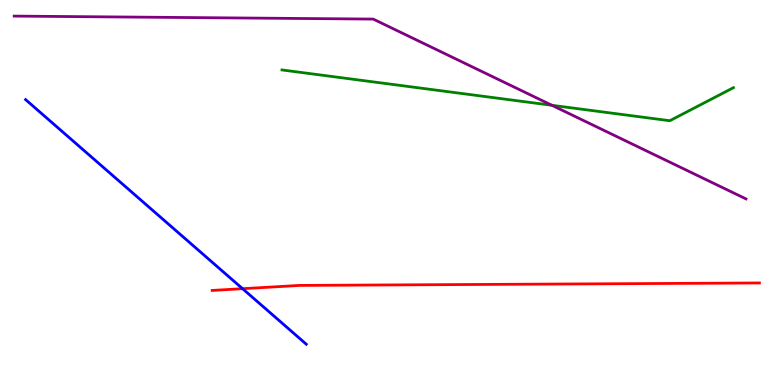[{'lines': ['blue', 'red'], 'intersections': [{'x': 3.13, 'y': 2.5}]}, {'lines': ['green', 'red'], 'intersections': []}, {'lines': ['purple', 'red'], 'intersections': []}, {'lines': ['blue', 'green'], 'intersections': []}, {'lines': ['blue', 'purple'], 'intersections': []}, {'lines': ['green', 'purple'], 'intersections': [{'x': 7.12, 'y': 7.27}]}]